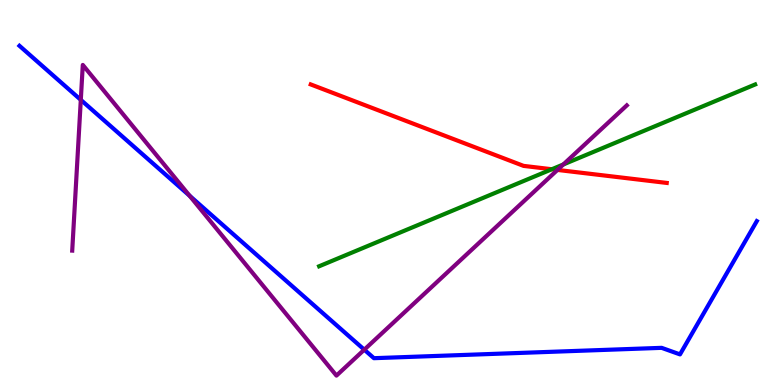[{'lines': ['blue', 'red'], 'intersections': []}, {'lines': ['green', 'red'], 'intersections': [{'x': 7.12, 'y': 5.6}]}, {'lines': ['purple', 'red'], 'intersections': [{'x': 7.19, 'y': 5.59}]}, {'lines': ['blue', 'green'], 'intersections': []}, {'lines': ['blue', 'purple'], 'intersections': [{'x': 1.04, 'y': 7.41}, {'x': 2.45, 'y': 4.92}, {'x': 4.7, 'y': 0.917}]}, {'lines': ['green', 'purple'], 'intersections': [{'x': 7.27, 'y': 5.73}]}]